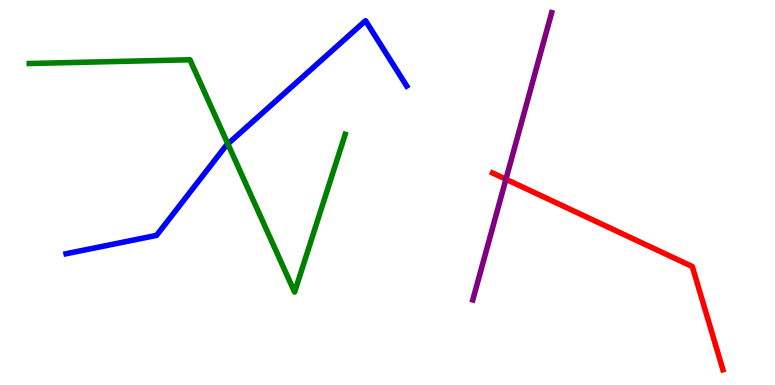[{'lines': ['blue', 'red'], 'intersections': []}, {'lines': ['green', 'red'], 'intersections': []}, {'lines': ['purple', 'red'], 'intersections': [{'x': 6.53, 'y': 5.34}]}, {'lines': ['blue', 'green'], 'intersections': [{'x': 2.94, 'y': 6.26}]}, {'lines': ['blue', 'purple'], 'intersections': []}, {'lines': ['green', 'purple'], 'intersections': []}]